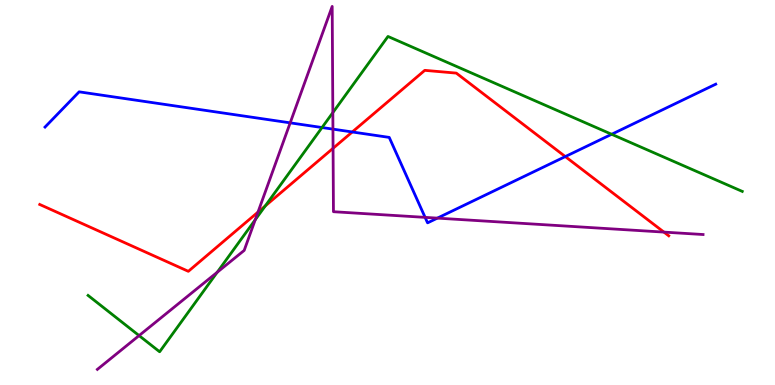[{'lines': ['blue', 'red'], 'intersections': [{'x': 4.55, 'y': 6.57}, {'x': 7.29, 'y': 5.93}]}, {'lines': ['green', 'red'], 'intersections': [{'x': 3.42, 'y': 4.65}]}, {'lines': ['purple', 'red'], 'intersections': [{'x': 3.33, 'y': 4.49}, {'x': 4.3, 'y': 6.15}, {'x': 8.57, 'y': 3.97}]}, {'lines': ['blue', 'green'], 'intersections': [{'x': 4.16, 'y': 6.69}, {'x': 7.89, 'y': 6.51}]}, {'lines': ['blue', 'purple'], 'intersections': [{'x': 3.74, 'y': 6.81}, {'x': 4.3, 'y': 6.65}, {'x': 5.49, 'y': 4.35}, {'x': 5.64, 'y': 4.33}]}, {'lines': ['green', 'purple'], 'intersections': [{'x': 1.79, 'y': 1.28}, {'x': 2.8, 'y': 2.93}, {'x': 3.29, 'y': 4.29}, {'x': 4.29, 'y': 7.08}]}]